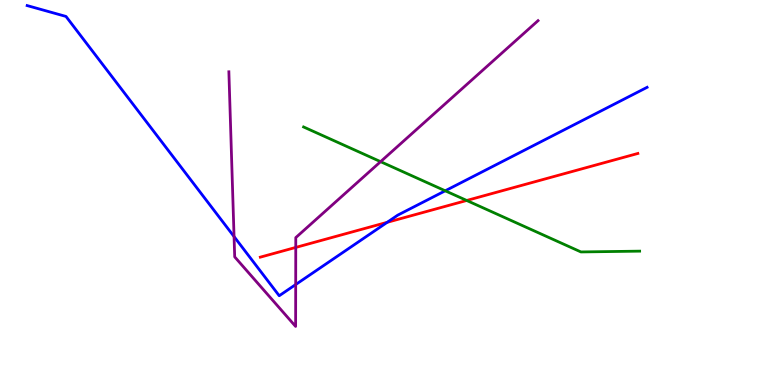[{'lines': ['blue', 'red'], 'intersections': [{'x': 5.0, 'y': 4.23}]}, {'lines': ['green', 'red'], 'intersections': [{'x': 6.02, 'y': 4.79}]}, {'lines': ['purple', 'red'], 'intersections': [{'x': 3.82, 'y': 3.57}]}, {'lines': ['blue', 'green'], 'intersections': [{'x': 5.75, 'y': 5.04}]}, {'lines': ['blue', 'purple'], 'intersections': [{'x': 3.02, 'y': 3.86}, {'x': 3.82, 'y': 2.61}]}, {'lines': ['green', 'purple'], 'intersections': [{'x': 4.91, 'y': 5.8}]}]